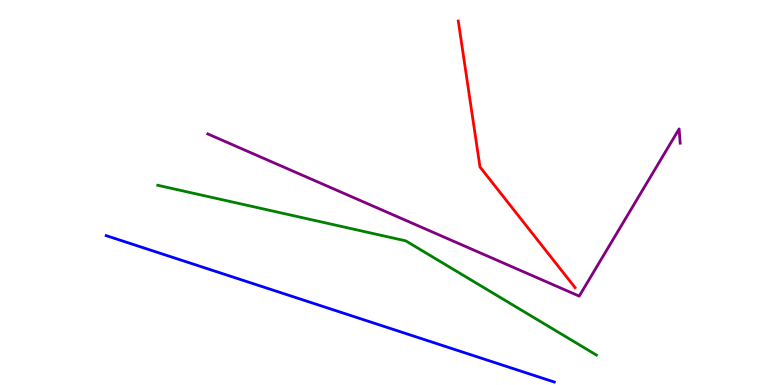[{'lines': ['blue', 'red'], 'intersections': []}, {'lines': ['green', 'red'], 'intersections': []}, {'lines': ['purple', 'red'], 'intersections': []}, {'lines': ['blue', 'green'], 'intersections': []}, {'lines': ['blue', 'purple'], 'intersections': []}, {'lines': ['green', 'purple'], 'intersections': []}]